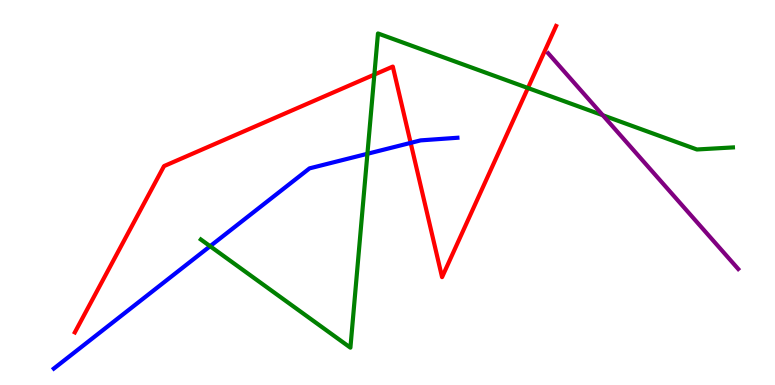[{'lines': ['blue', 'red'], 'intersections': [{'x': 5.3, 'y': 6.29}]}, {'lines': ['green', 'red'], 'intersections': [{'x': 4.83, 'y': 8.06}, {'x': 6.81, 'y': 7.71}]}, {'lines': ['purple', 'red'], 'intersections': []}, {'lines': ['blue', 'green'], 'intersections': [{'x': 2.71, 'y': 3.61}, {'x': 4.74, 'y': 6.01}]}, {'lines': ['blue', 'purple'], 'intersections': []}, {'lines': ['green', 'purple'], 'intersections': [{'x': 7.78, 'y': 7.01}]}]